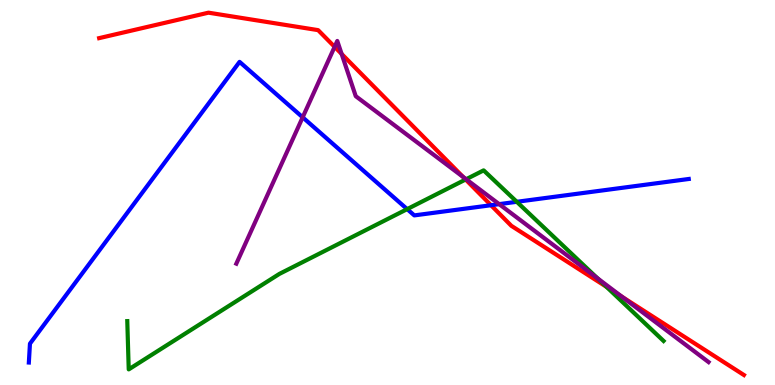[{'lines': ['blue', 'red'], 'intersections': [{'x': 6.34, 'y': 4.67}]}, {'lines': ['green', 'red'], 'intersections': [{'x': 6.01, 'y': 5.34}, {'x': 7.83, 'y': 2.55}]}, {'lines': ['purple', 'red'], 'intersections': [{'x': 4.32, 'y': 8.78}, {'x': 4.41, 'y': 8.6}, {'x': 5.97, 'y': 5.41}, {'x': 8.03, 'y': 2.29}]}, {'lines': ['blue', 'green'], 'intersections': [{'x': 5.25, 'y': 4.57}, {'x': 6.67, 'y': 4.76}]}, {'lines': ['blue', 'purple'], 'intersections': [{'x': 3.91, 'y': 6.95}, {'x': 6.44, 'y': 4.7}]}, {'lines': ['green', 'purple'], 'intersections': [{'x': 6.01, 'y': 5.34}, {'x': 7.71, 'y': 2.77}]}]